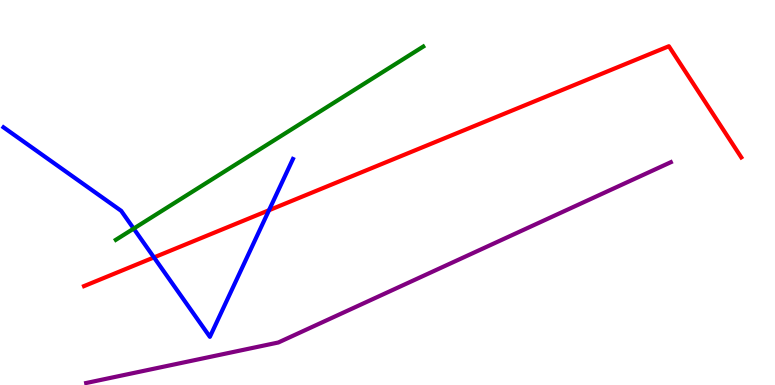[{'lines': ['blue', 'red'], 'intersections': [{'x': 1.99, 'y': 3.31}, {'x': 3.47, 'y': 4.54}]}, {'lines': ['green', 'red'], 'intersections': []}, {'lines': ['purple', 'red'], 'intersections': []}, {'lines': ['blue', 'green'], 'intersections': [{'x': 1.72, 'y': 4.06}]}, {'lines': ['blue', 'purple'], 'intersections': []}, {'lines': ['green', 'purple'], 'intersections': []}]